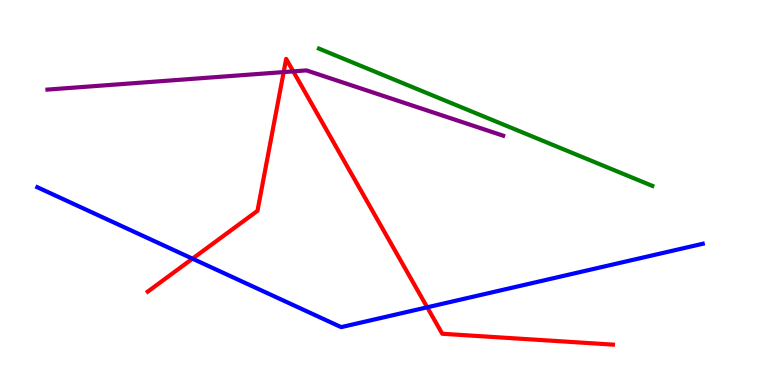[{'lines': ['blue', 'red'], 'intersections': [{'x': 2.48, 'y': 3.28}, {'x': 5.51, 'y': 2.02}]}, {'lines': ['green', 'red'], 'intersections': []}, {'lines': ['purple', 'red'], 'intersections': [{'x': 3.66, 'y': 8.13}, {'x': 3.78, 'y': 8.15}]}, {'lines': ['blue', 'green'], 'intersections': []}, {'lines': ['blue', 'purple'], 'intersections': []}, {'lines': ['green', 'purple'], 'intersections': []}]